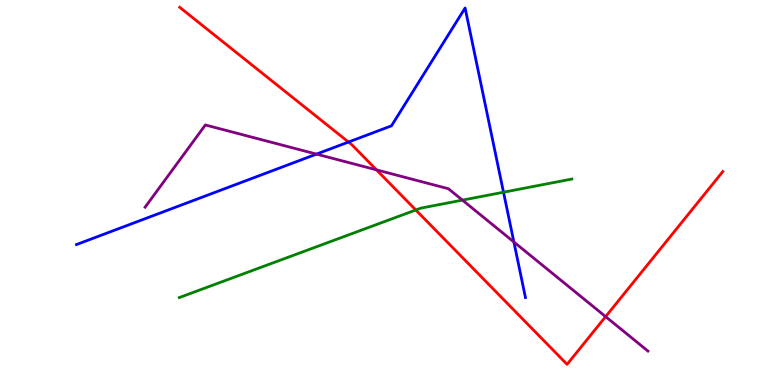[{'lines': ['blue', 'red'], 'intersections': [{'x': 4.5, 'y': 6.31}]}, {'lines': ['green', 'red'], 'intersections': [{'x': 5.37, 'y': 4.55}]}, {'lines': ['purple', 'red'], 'intersections': [{'x': 4.86, 'y': 5.59}, {'x': 7.81, 'y': 1.78}]}, {'lines': ['blue', 'green'], 'intersections': [{'x': 6.5, 'y': 5.01}]}, {'lines': ['blue', 'purple'], 'intersections': [{'x': 4.08, 'y': 6.0}, {'x': 6.63, 'y': 3.71}]}, {'lines': ['green', 'purple'], 'intersections': [{'x': 5.97, 'y': 4.8}]}]